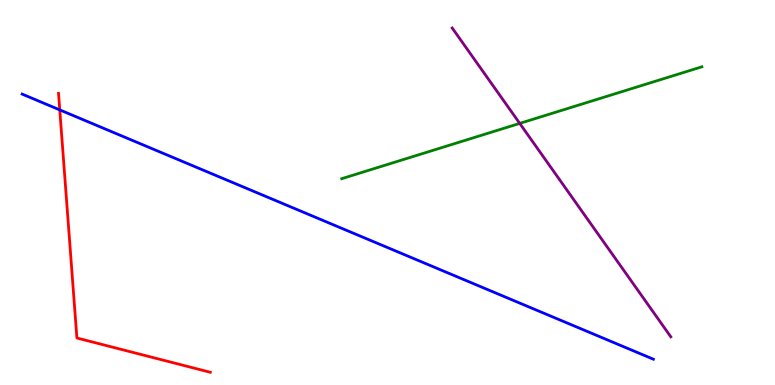[{'lines': ['blue', 'red'], 'intersections': [{'x': 0.771, 'y': 7.15}]}, {'lines': ['green', 'red'], 'intersections': []}, {'lines': ['purple', 'red'], 'intersections': []}, {'lines': ['blue', 'green'], 'intersections': []}, {'lines': ['blue', 'purple'], 'intersections': []}, {'lines': ['green', 'purple'], 'intersections': [{'x': 6.71, 'y': 6.8}]}]